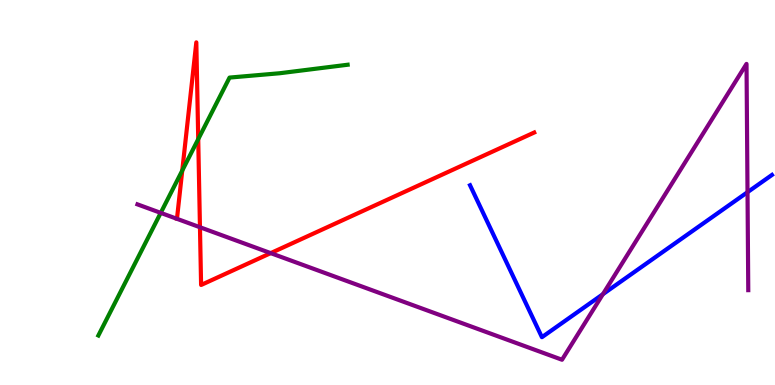[{'lines': ['blue', 'red'], 'intersections': []}, {'lines': ['green', 'red'], 'intersections': [{'x': 2.35, 'y': 5.57}, {'x': 2.56, 'y': 6.39}]}, {'lines': ['purple', 'red'], 'intersections': [{'x': 2.58, 'y': 4.1}, {'x': 3.49, 'y': 3.43}]}, {'lines': ['blue', 'green'], 'intersections': []}, {'lines': ['blue', 'purple'], 'intersections': [{'x': 7.78, 'y': 2.36}, {'x': 9.65, 'y': 5.01}]}, {'lines': ['green', 'purple'], 'intersections': [{'x': 2.07, 'y': 4.47}]}]